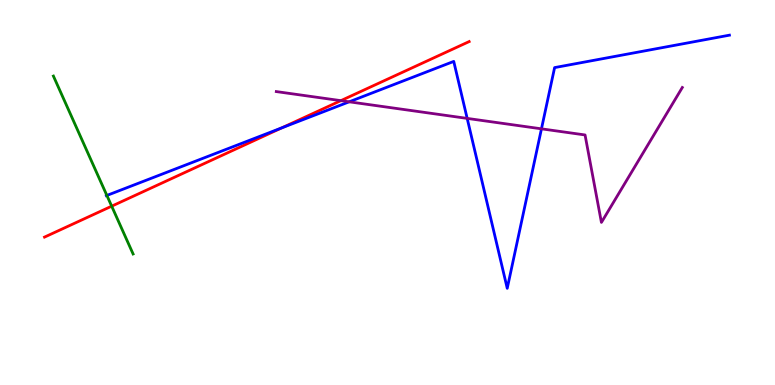[{'lines': ['blue', 'red'], 'intersections': [{'x': 3.64, 'y': 6.68}]}, {'lines': ['green', 'red'], 'intersections': [{'x': 1.44, 'y': 4.64}]}, {'lines': ['purple', 'red'], 'intersections': [{'x': 4.4, 'y': 7.39}]}, {'lines': ['blue', 'green'], 'intersections': [{'x': 1.38, 'y': 4.92}]}, {'lines': ['blue', 'purple'], 'intersections': [{'x': 4.51, 'y': 7.36}, {'x': 6.03, 'y': 6.92}, {'x': 6.99, 'y': 6.65}]}, {'lines': ['green', 'purple'], 'intersections': []}]